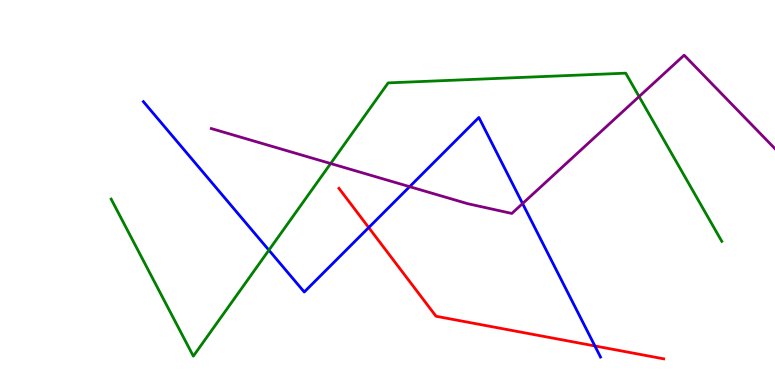[{'lines': ['blue', 'red'], 'intersections': [{'x': 4.76, 'y': 4.09}, {'x': 7.68, 'y': 1.01}]}, {'lines': ['green', 'red'], 'intersections': []}, {'lines': ['purple', 'red'], 'intersections': []}, {'lines': ['blue', 'green'], 'intersections': [{'x': 3.47, 'y': 3.5}]}, {'lines': ['blue', 'purple'], 'intersections': [{'x': 5.29, 'y': 5.15}, {'x': 6.74, 'y': 4.71}]}, {'lines': ['green', 'purple'], 'intersections': [{'x': 4.27, 'y': 5.75}, {'x': 8.25, 'y': 7.49}]}]